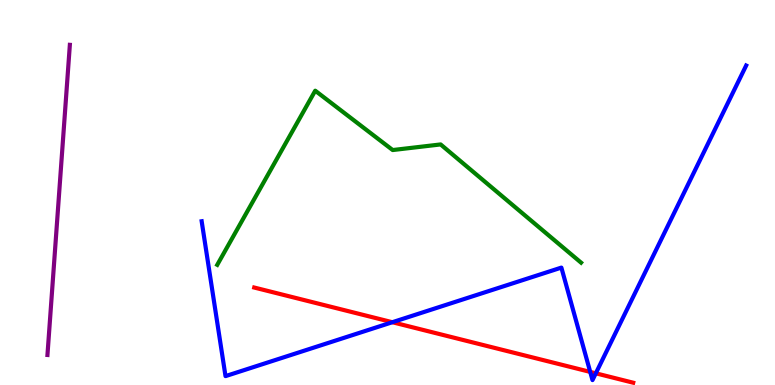[{'lines': ['blue', 'red'], 'intersections': [{'x': 5.06, 'y': 1.63}, {'x': 7.62, 'y': 0.34}, {'x': 7.69, 'y': 0.303}]}, {'lines': ['green', 'red'], 'intersections': []}, {'lines': ['purple', 'red'], 'intersections': []}, {'lines': ['blue', 'green'], 'intersections': []}, {'lines': ['blue', 'purple'], 'intersections': []}, {'lines': ['green', 'purple'], 'intersections': []}]